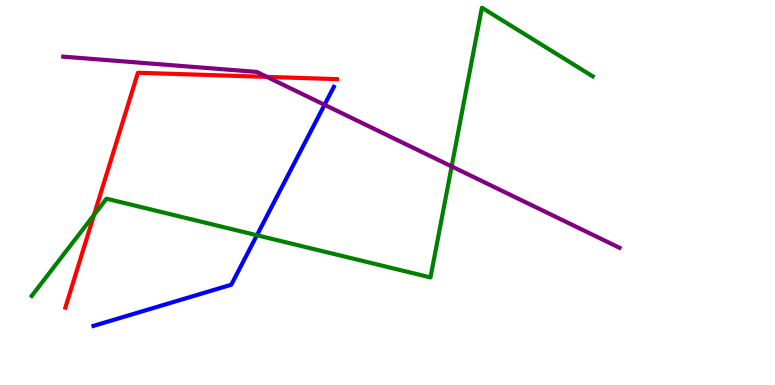[{'lines': ['blue', 'red'], 'intersections': []}, {'lines': ['green', 'red'], 'intersections': [{'x': 1.21, 'y': 4.42}]}, {'lines': ['purple', 'red'], 'intersections': [{'x': 3.44, 'y': 8.0}]}, {'lines': ['blue', 'green'], 'intersections': [{'x': 3.32, 'y': 3.89}]}, {'lines': ['blue', 'purple'], 'intersections': [{'x': 4.19, 'y': 7.28}]}, {'lines': ['green', 'purple'], 'intersections': [{'x': 5.83, 'y': 5.68}]}]